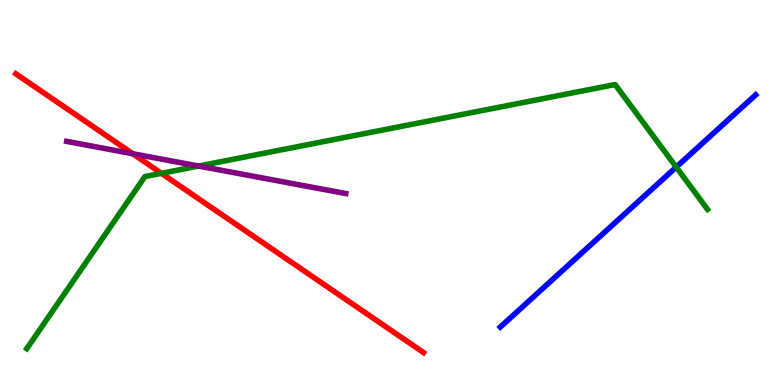[{'lines': ['blue', 'red'], 'intersections': []}, {'lines': ['green', 'red'], 'intersections': [{'x': 2.08, 'y': 5.5}]}, {'lines': ['purple', 'red'], 'intersections': [{'x': 1.71, 'y': 6.01}]}, {'lines': ['blue', 'green'], 'intersections': [{'x': 8.73, 'y': 5.66}]}, {'lines': ['blue', 'purple'], 'intersections': []}, {'lines': ['green', 'purple'], 'intersections': [{'x': 2.56, 'y': 5.69}]}]